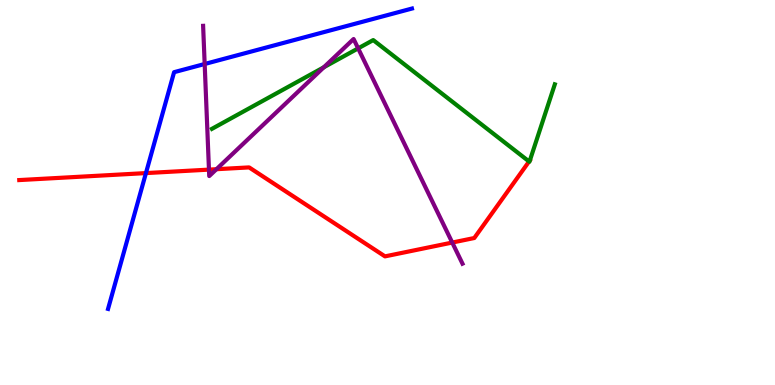[{'lines': ['blue', 'red'], 'intersections': [{'x': 1.88, 'y': 5.5}]}, {'lines': ['green', 'red'], 'intersections': [{'x': 6.83, 'y': 5.81}]}, {'lines': ['purple', 'red'], 'intersections': [{'x': 2.7, 'y': 5.59}, {'x': 2.79, 'y': 5.61}, {'x': 5.84, 'y': 3.7}]}, {'lines': ['blue', 'green'], 'intersections': []}, {'lines': ['blue', 'purple'], 'intersections': [{'x': 2.64, 'y': 8.34}]}, {'lines': ['green', 'purple'], 'intersections': [{'x': 4.18, 'y': 8.25}, {'x': 4.62, 'y': 8.74}]}]